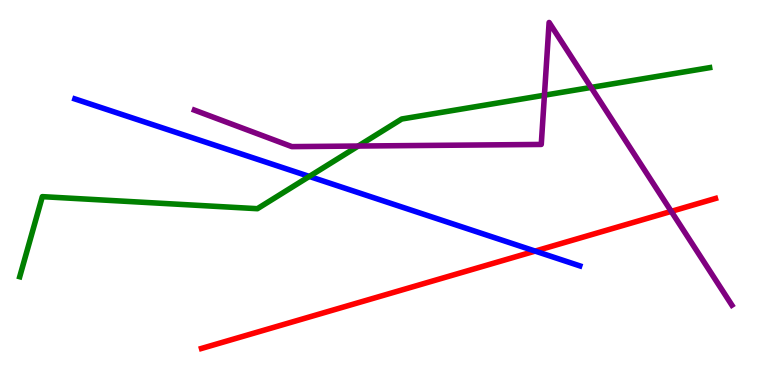[{'lines': ['blue', 'red'], 'intersections': [{'x': 6.91, 'y': 3.48}]}, {'lines': ['green', 'red'], 'intersections': []}, {'lines': ['purple', 'red'], 'intersections': [{'x': 8.66, 'y': 4.51}]}, {'lines': ['blue', 'green'], 'intersections': [{'x': 3.99, 'y': 5.42}]}, {'lines': ['blue', 'purple'], 'intersections': []}, {'lines': ['green', 'purple'], 'intersections': [{'x': 4.62, 'y': 6.21}, {'x': 7.02, 'y': 7.53}, {'x': 7.63, 'y': 7.73}]}]